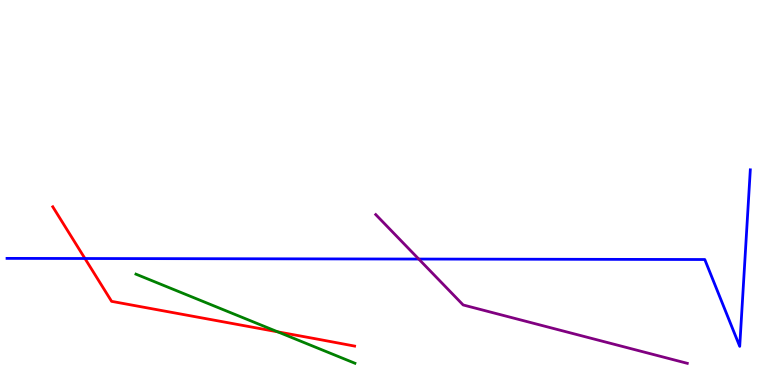[{'lines': ['blue', 'red'], 'intersections': [{'x': 1.1, 'y': 3.29}]}, {'lines': ['green', 'red'], 'intersections': [{'x': 3.58, 'y': 1.38}]}, {'lines': ['purple', 'red'], 'intersections': []}, {'lines': ['blue', 'green'], 'intersections': []}, {'lines': ['blue', 'purple'], 'intersections': [{'x': 5.4, 'y': 3.27}]}, {'lines': ['green', 'purple'], 'intersections': []}]